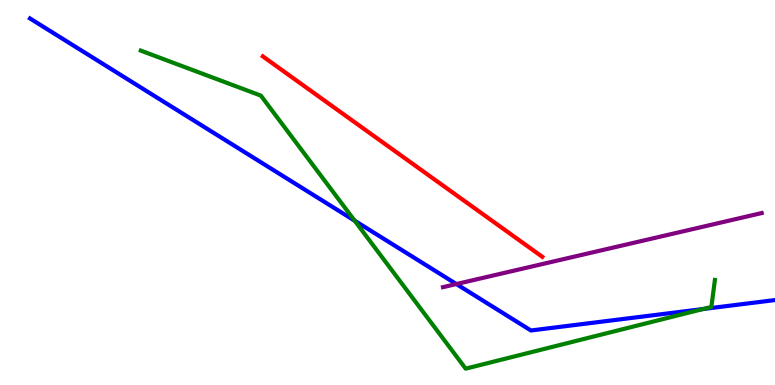[{'lines': ['blue', 'red'], 'intersections': []}, {'lines': ['green', 'red'], 'intersections': []}, {'lines': ['purple', 'red'], 'intersections': []}, {'lines': ['blue', 'green'], 'intersections': [{'x': 4.58, 'y': 4.27}, {'x': 9.07, 'y': 1.97}]}, {'lines': ['blue', 'purple'], 'intersections': [{'x': 5.89, 'y': 2.62}]}, {'lines': ['green', 'purple'], 'intersections': []}]